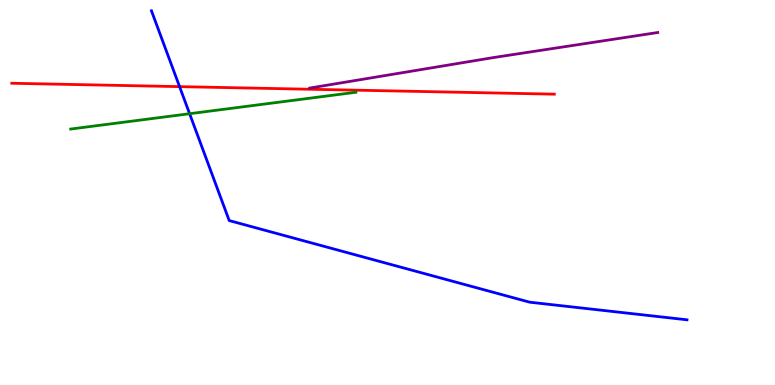[{'lines': ['blue', 'red'], 'intersections': [{'x': 2.32, 'y': 7.75}]}, {'lines': ['green', 'red'], 'intersections': []}, {'lines': ['purple', 'red'], 'intersections': []}, {'lines': ['blue', 'green'], 'intersections': [{'x': 2.45, 'y': 7.05}]}, {'lines': ['blue', 'purple'], 'intersections': []}, {'lines': ['green', 'purple'], 'intersections': []}]